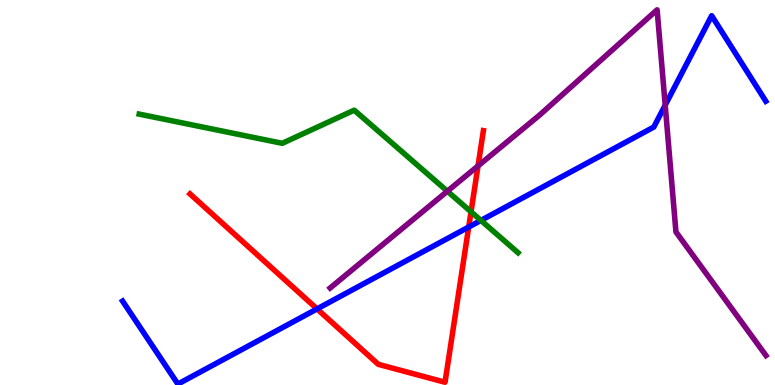[{'lines': ['blue', 'red'], 'intersections': [{'x': 4.09, 'y': 1.98}, {'x': 6.05, 'y': 4.1}]}, {'lines': ['green', 'red'], 'intersections': [{'x': 6.08, 'y': 4.5}]}, {'lines': ['purple', 'red'], 'intersections': [{'x': 6.17, 'y': 5.69}]}, {'lines': ['blue', 'green'], 'intersections': [{'x': 6.21, 'y': 4.27}]}, {'lines': ['blue', 'purple'], 'intersections': [{'x': 8.58, 'y': 7.27}]}, {'lines': ['green', 'purple'], 'intersections': [{'x': 5.77, 'y': 5.03}]}]